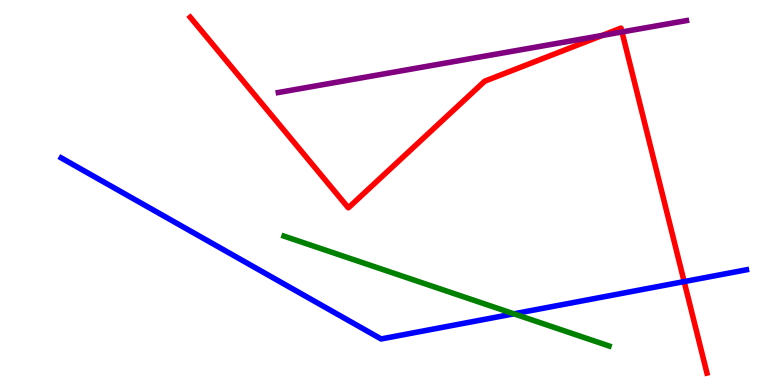[{'lines': ['blue', 'red'], 'intersections': [{'x': 8.83, 'y': 2.69}]}, {'lines': ['green', 'red'], 'intersections': []}, {'lines': ['purple', 'red'], 'intersections': [{'x': 7.77, 'y': 9.08}, {'x': 8.03, 'y': 9.17}]}, {'lines': ['blue', 'green'], 'intersections': [{'x': 6.63, 'y': 1.85}]}, {'lines': ['blue', 'purple'], 'intersections': []}, {'lines': ['green', 'purple'], 'intersections': []}]